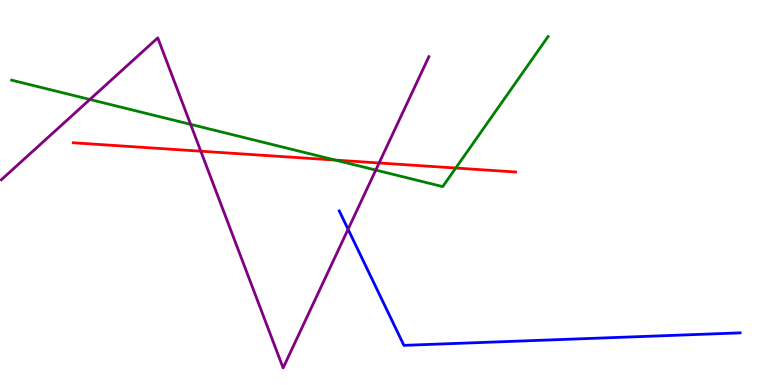[{'lines': ['blue', 'red'], 'intersections': []}, {'lines': ['green', 'red'], 'intersections': [{'x': 4.33, 'y': 5.84}, {'x': 5.88, 'y': 5.64}]}, {'lines': ['purple', 'red'], 'intersections': [{'x': 2.59, 'y': 6.07}, {'x': 4.89, 'y': 5.77}]}, {'lines': ['blue', 'green'], 'intersections': []}, {'lines': ['blue', 'purple'], 'intersections': [{'x': 4.49, 'y': 4.05}]}, {'lines': ['green', 'purple'], 'intersections': [{'x': 1.16, 'y': 7.42}, {'x': 2.46, 'y': 6.77}, {'x': 4.85, 'y': 5.58}]}]